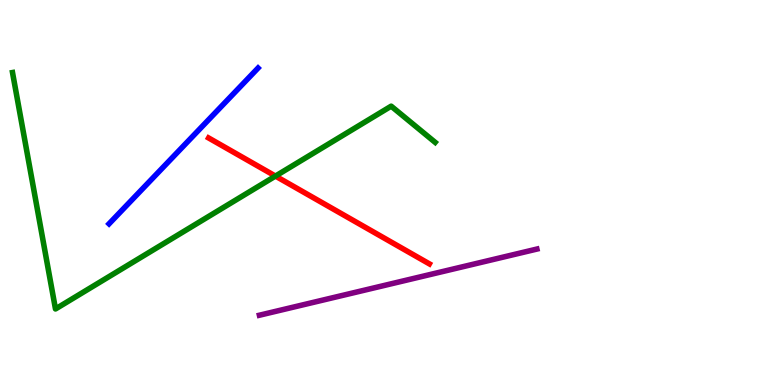[{'lines': ['blue', 'red'], 'intersections': []}, {'lines': ['green', 'red'], 'intersections': [{'x': 3.55, 'y': 5.43}]}, {'lines': ['purple', 'red'], 'intersections': []}, {'lines': ['blue', 'green'], 'intersections': []}, {'lines': ['blue', 'purple'], 'intersections': []}, {'lines': ['green', 'purple'], 'intersections': []}]